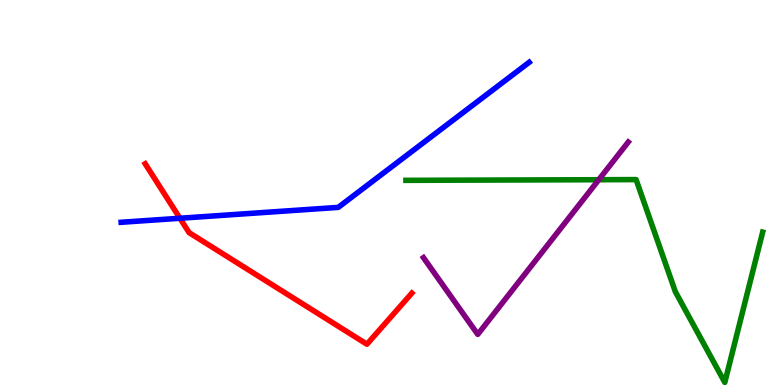[{'lines': ['blue', 'red'], 'intersections': [{'x': 2.32, 'y': 4.33}]}, {'lines': ['green', 'red'], 'intersections': []}, {'lines': ['purple', 'red'], 'intersections': []}, {'lines': ['blue', 'green'], 'intersections': []}, {'lines': ['blue', 'purple'], 'intersections': []}, {'lines': ['green', 'purple'], 'intersections': [{'x': 7.73, 'y': 5.33}]}]